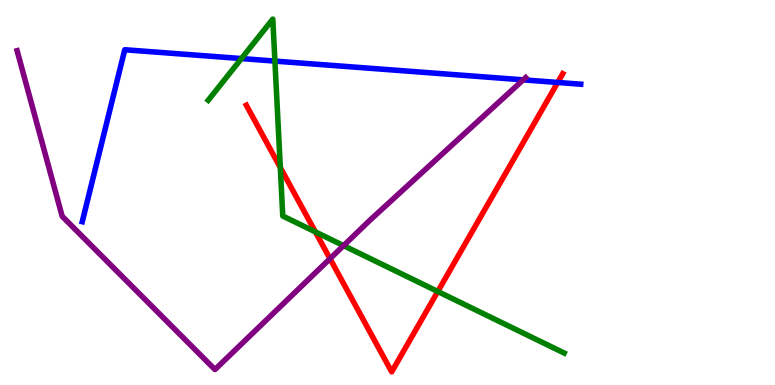[{'lines': ['blue', 'red'], 'intersections': [{'x': 7.2, 'y': 7.86}]}, {'lines': ['green', 'red'], 'intersections': [{'x': 3.62, 'y': 5.65}, {'x': 4.07, 'y': 3.98}, {'x': 5.65, 'y': 2.43}]}, {'lines': ['purple', 'red'], 'intersections': [{'x': 4.26, 'y': 3.28}]}, {'lines': ['blue', 'green'], 'intersections': [{'x': 3.11, 'y': 8.48}, {'x': 3.55, 'y': 8.41}]}, {'lines': ['blue', 'purple'], 'intersections': [{'x': 6.75, 'y': 7.93}]}, {'lines': ['green', 'purple'], 'intersections': [{'x': 4.43, 'y': 3.62}]}]